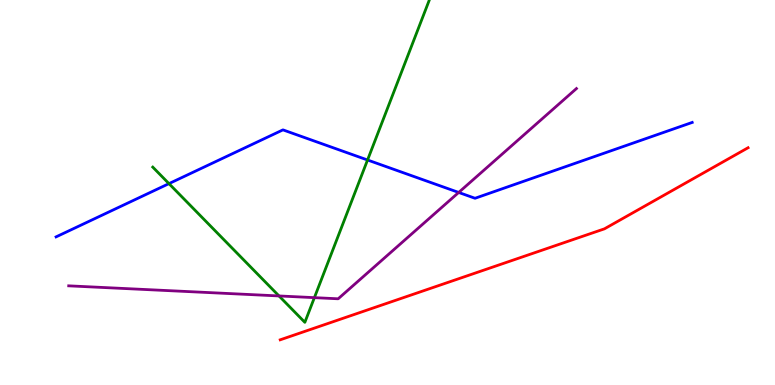[{'lines': ['blue', 'red'], 'intersections': []}, {'lines': ['green', 'red'], 'intersections': []}, {'lines': ['purple', 'red'], 'intersections': []}, {'lines': ['blue', 'green'], 'intersections': [{'x': 2.18, 'y': 5.23}, {'x': 4.74, 'y': 5.84}]}, {'lines': ['blue', 'purple'], 'intersections': [{'x': 5.92, 'y': 5.0}]}, {'lines': ['green', 'purple'], 'intersections': [{'x': 3.6, 'y': 2.31}, {'x': 4.06, 'y': 2.27}]}]